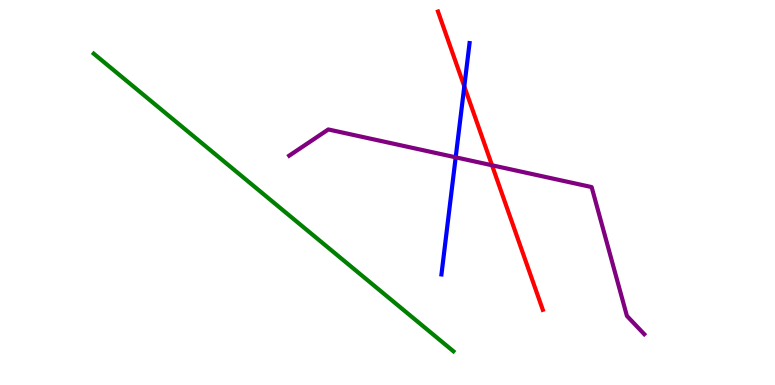[{'lines': ['blue', 'red'], 'intersections': [{'x': 5.99, 'y': 7.76}]}, {'lines': ['green', 'red'], 'intersections': []}, {'lines': ['purple', 'red'], 'intersections': [{'x': 6.35, 'y': 5.71}]}, {'lines': ['blue', 'green'], 'intersections': []}, {'lines': ['blue', 'purple'], 'intersections': [{'x': 5.88, 'y': 5.91}]}, {'lines': ['green', 'purple'], 'intersections': []}]